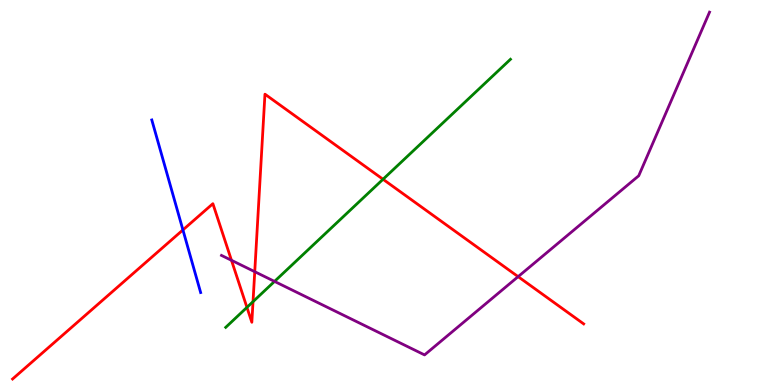[{'lines': ['blue', 'red'], 'intersections': [{'x': 2.36, 'y': 4.03}]}, {'lines': ['green', 'red'], 'intersections': [{'x': 3.19, 'y': 2.02}, {'x': 3.26, 'y': 2.16}, {'x': 4.94, 'y': 5.34}]}, {'lines': ['purple', 'red'], 'intersections': [{'x': 2.99, 'y': 3.24}, {'x': 3.29, 'y': 2.94}, {'x': 6.69, 'y': 2.81}]}, {'lines': ['blue', 'green'], 'intersections': []}, {'lines': ['blue', 'purple'], 'intersections': []}, {'lines': ['green', 'purple'], 'intersections': [{'x': 3.54, 'y': 2.69}]}]